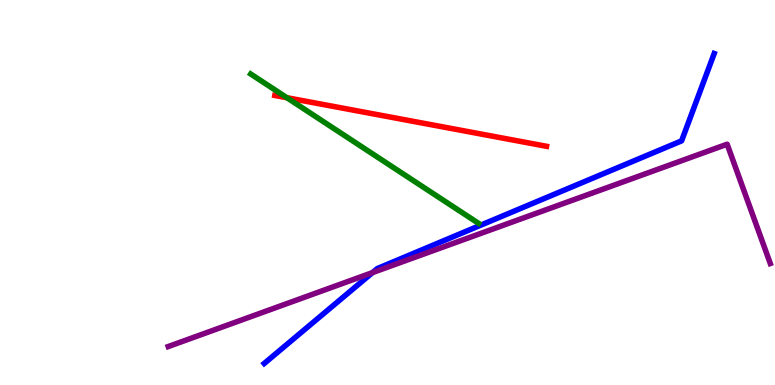[{'lines': ['blue', 'red'], 'intersections': []}, {'lines': ['green', 'red'], 'intersections': [{'x': 3.7, 'y': 7.46}]}, {'lines': ['purple', 'red'], 'intersections': []}, {'lines': ['blue', 'green'], 'intersections': []}, {'lines': ['blue', 'purple'], 'intersections': [{'x': 4.81, 'y': 2.92}]}, {'lines': ['green', 'purple'], 'intersections': []}]